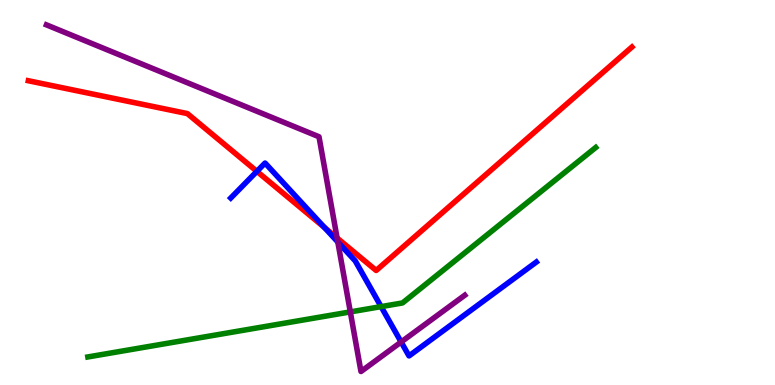[{'lines': ['blue', 'red'], 'intersections': [{'x': 3.31, 'y': 5.55}, {'x': 4.19, 'y': 4.09}]}, {'lines': ['green', 'red'], 'intersections': []}, {'lines': ['purple', 'red'], 'intersections': [{'x': 4.35, 'y': 3.82}]}, {'lines': ['blue', 'green'], 'intersections': [{'x': 4.92, 'y': 2.04}]}, {'lines': ['blue', 'purple'], 'intersections': [{'x': 4.36, 'y': 3.71}, {'x': 5.18, 'y': 1.12}]}, {'lines': ['green', 'purple'], 'intersections': [{'x': 4.52, 'y': 1.9}]}]